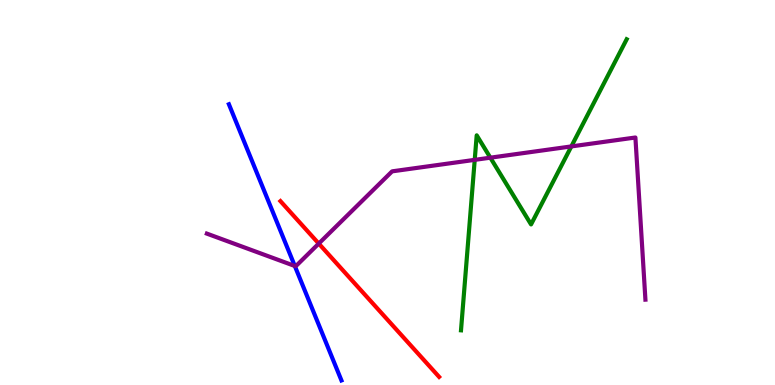[{'lines': ['blue', 'red'], 'intersections': []}, {'lines': ['green', 'red'], 'intersections': []}, {'lines': ['purple', 'red'], 'intersections': [{'x': 4.11, 'y': 3.67}]}, {'lines': ['blue', 'green'], 'intersections': []}, {'lines': ['blue', 'purple'], 'intersections': [{'x': 3.8, 'y': 3.09}]}, {'lines': ['green', 'purple'], 'intersections': [{'x': 6.13, 'y': 5.85}, {'x': 6.33, 'y': 5.9}, {'x': 7.37, 'y': 6.2}]}]